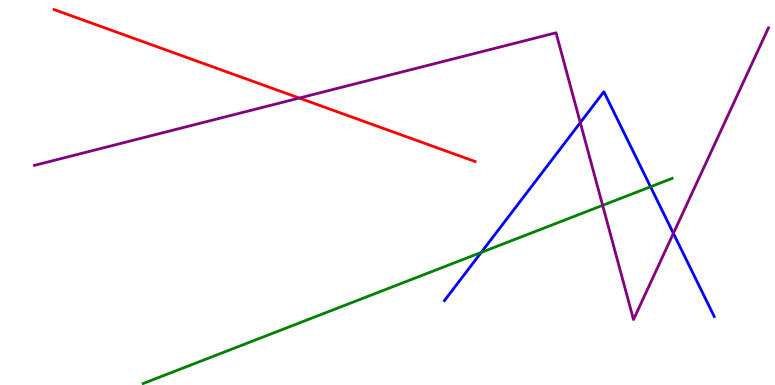[{'lines': ['blue', 'red'], 'intersections': []}, {'lines': ['green', 'red'], 'intersections': []}, {'lines': ['purple', 'red'], 'intersections': [{'x': 3.86, 'y': 7.45}]}, {'lines': ['blue', 'green'], 'intersections': [{'x': 6.21, 'y': 3.44}, {'x': 8.39, 'y': 5.15}]}, {'lines': ['blue', 'purple'], 'intersections': [{'x': 7.49, 'y': 6.81}, {'x': 8.69, 'y': 3.94}]}, {'lines': ['green', 'purple'], 'intersections': [{'x': 7.78, 'y': 4.67}]}]